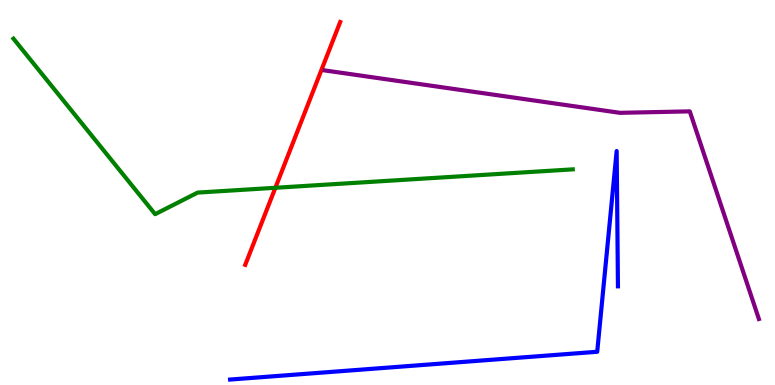[{'lines': ['blue', 'red'], 'intersections': []}, {'lines': ['green', 'red'], 'intersections': [{'x': 3.55, 'y': 5.12}]}, {'lines': ['purple', 'red'], 'intersections': []}, {'lines': ['blue', 'green'], 'intersections': []}, {'lines': ['blue', 'purple'], 'intersections': []}, {'lines': ['green', 'purple'], 'intersections': []}]